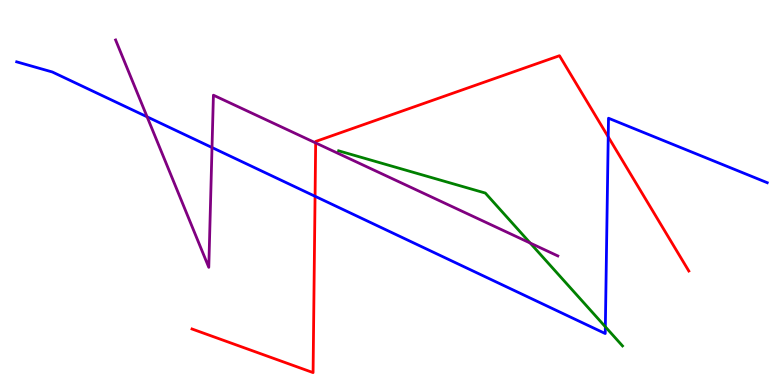[{'lines': ['blue', 'red'], 'intersections': [{'x': 4.07, 'y': 4.9}, {'x': 7.85, 'y': 6.44}]}, {'lines': ['green', 'red'], 'intersections': []}, {'lines': ['purple', 'red'], 'intersections': [{'x': 4.07, 'y': 6.29}]}, {'lines': ['blue', 'green'], 'intersections': [{'x': 7.81, 'y': 1.51}]}, {'lines': ['blue', 'purple'], 'intersections': [{'x': 1.9, 'y': 6.97}, {'x': 2.74, 'y': 6.17}]}, {'lines': ['green', 'purple'], 'intersections': [{'x': 6.84, 'y': 3.69}]}]